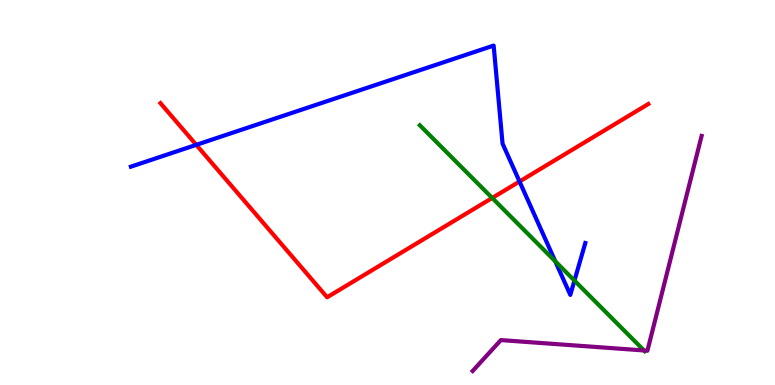[{'lines': ['blue', 'red'], 'intersections': [{'x': 2.53, 'y': 6.24}, {'x': 6.7, 'y': 5.29}]}, {'lines': ['green', 'red'], 'intersections': [{'x': 6.35, 'y': 4.86}]}, {'lines': ['purple', 'red'], 'intersections': []}, {'lines': ['blue', 'green'], 'intersections': [{'x': 7.16, 'y': 3.21}, {'x': 7.41, 'y': 2.71}]}, {'lines': ['blue', 'purple'], 'intersections': []}, {'lines': ['green', 'purple'], 'intersections': [{'x': 8.31, 'y': 0.897}]}]